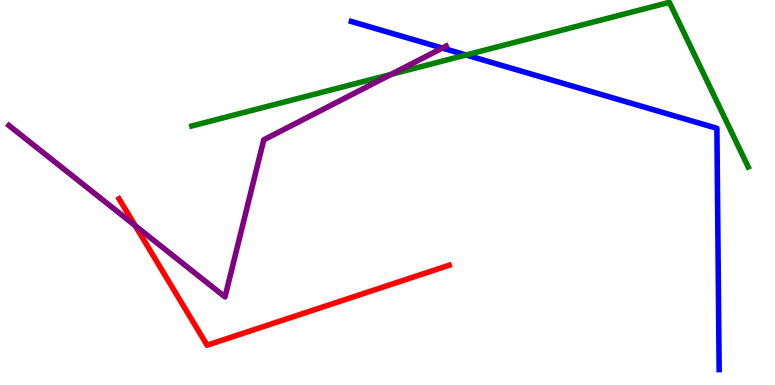[{'lines': ['blue', 'red'], 'intersections': []}, {'lines': ['green', 'red'], 'intersections': []}, {'lines': ['purple', 'red'], 'intersections': [{'x': 1.74, 'y': 4.14}]}, {'lines': ['blue', 'green'], 'intersections': [{'x': 6.01, 'y': 8.57}]}, {'lines': ['blue', 'purple'], 'intersections': [{'x': 5.71, 'y': 8.75}]}, {'lines': ['green', 'purple'], 'intersections': [{'x': 5.05, 'y': 8.07}]}]